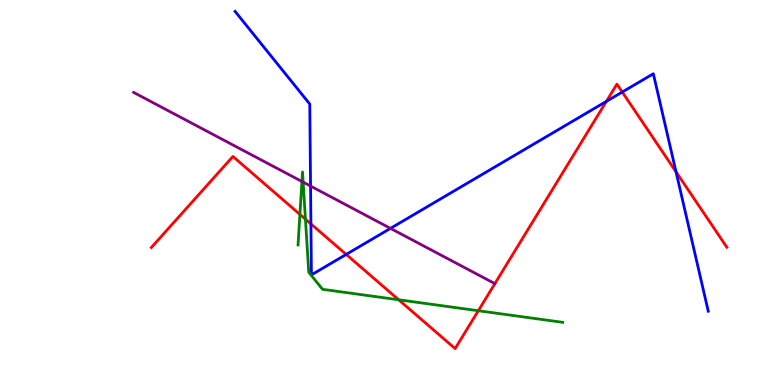[{'lines': ['blue', 'red'], 'intersections': [{'x': 4.01, 'y': 4.18}, {'x': 4.47, 'y': 3.39}, {'x': 7.82, 'y': 7.37}, {'x': 8.03, 'y': 7.61}, {'x': 8.72, 'y': 5.54}]}, {'lines': ['green', 'red'], 'intersections': [{'x': 3.87, 'y': 4.43}, {'x': 3.94, 'y': 4.31}, {'x': 5.14, 'y': 2.21}, {'x': 6.17, 'y': 1.93}]}, {'lines': ['purple', 'red'], 'intersections': []}, {'lines': ['blue', 'green'], 'intersections': []}, {'lines': ['blue', 'purple'], 'intersections': [{'x': 4.01, 'y': 5.17}, {'x': 5.04, 'y': 4.07}]}, {'lines': ['green', 'purple'], 'intersections': [{'x': 3.9, 'y': 5.29}, {'x': 3.91, 'y': 5.27}]}]